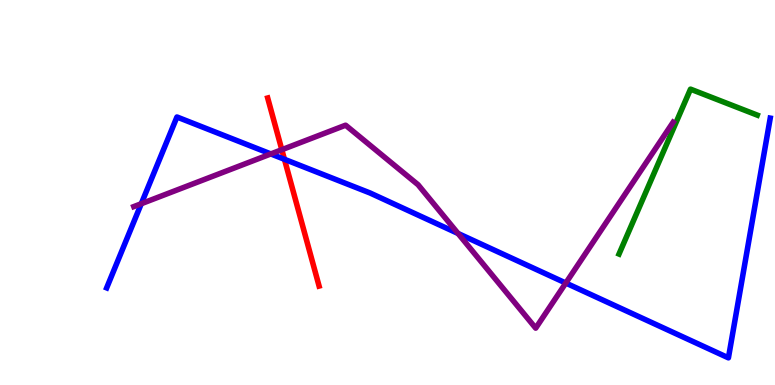[{'lines': ['blue', 'red'], 'intersections': [{'x': 3.67, 'y': 5.86}]}, {'lines': ['green', 'red'], 'intersections': []}, {'lines': ['purple', 'red'], 'intersections': [{'x': 3.64, 'y': 6.11}]}, {'lines': ['blue', 'green'], 'intersections': []}, {'lines': ['blue', 'purple'], 'intersections': [{'x': 1.82, 'y': 4.71}, {'x': 3.49, 'y': 6.0}, {'x': 5.91, 'y': 3.94}, {'x': 7.3, 'y': 2.65}]}, {'lines': ['green', 'purple'], 'intersections': []}]